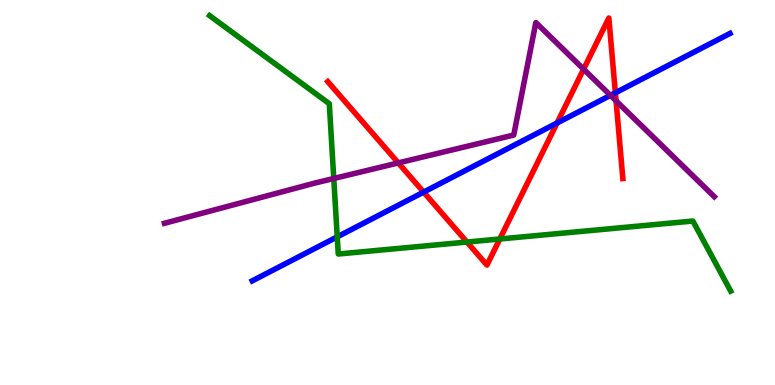[{'lines': ['blue', 'red'], 'intersections': [{'x': 5.47, 'y': 5.01}, {'x': 7.19, 'y': 6.8}, {'x': 7.94, 'y': 7.59}]}, {'lines': ['green', 'red'], 'intersections': [{'x': 6.03, 'y': 3.71}, {'x': 6.45, 'y': 3.79}]}, {'lines': ['purple', 'red'], 'intersections': [{'x': 5.14, 'y': 5.77}, {'x': 7.53, 'y': 8.2}, {'x': 7.95, 'y': 7.38}]}, {'lines': ['blue', 'green'], 'intersections': [{'x': 4.35, 'y': 3.85}]}, {'lines': ['blue', 'purple'], 'intersections': [{'x': 7.88, 'y': 7.52}]}, {'lines': ['green', 'purple'], 'intersections': [{'x': 4.31, 'y': 5.36}]}]